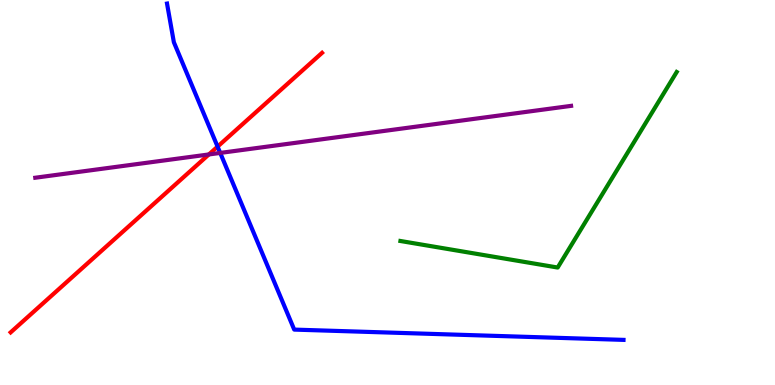[{'lines': ['blue', 'red'], 'intersections': [{'x': 2.81, 'y': 6.19}]}, {'lines': ['green', 'red'], 'intersections': []}, {'lines': ['purple', 'red'], 'intersections': [{'x': 2.7, 'y': 5.99}]}, {'lines': ['blue', 'green'], 'intersections': []}, {'lines': ['blue', 'purple'], 'intersections': [{'x': 2.84, 'y': 6.03}]}, {'lines': ['green', 'purple'], 'intersections': []}]